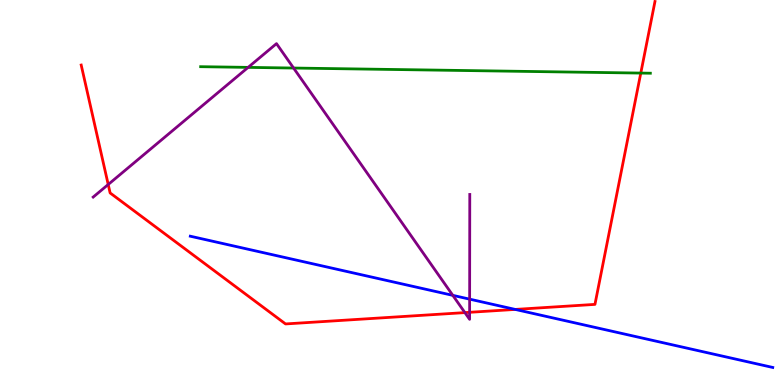[{'lines': ['blue', 'red'], 'intersections': [{'x': 6.65, 'y': 1.96}]}, {'lines': ['green', 'red'], 'intersections': [{'x': 8.27, 'y': 8.1}]}, {'lines': ['purple', 'red'], 'intersections': [{'x': 1.4, 'y': 5.21}, {'x': 6.0, 'y': 1.88}, {'x': 6.06, 'y': 1.89}]}, {'lines': ['blue', 'green'], 'intersections': []}, {'lines': ['blue', 'purple'], 'intersections': [{'x': 5.84, 'y': 2.33}, {'x': 6.06, 'y': 2.23}]}, {'lines': ['green', 'purple'], 'intersections': [{'x': 3.2, 'y': 8.25}, {'x': 3.79, 'y': 8.23}]}]